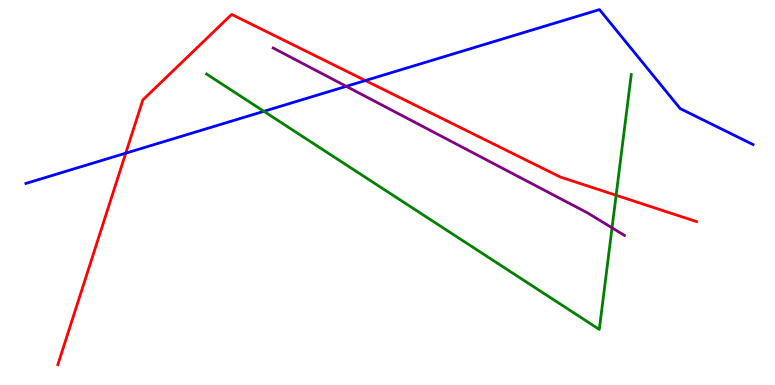[{'lines': ['blue', 'red'], 'intersections': [{'x': 1.62, 'y': 6.02}, {'x': 4.71, 'y': 7.91}]}, {'lines': ['green', 'red'], 'intersections': [{'x': 7.95, 'y': 4.93}]}, {'lines': ['purple', 'red'], 'intersections': []}, {'lines': ['blue', 'green'], 'intersections': [{'x': 3.4, 'y': 7.11}]}, {'lines': ['blue', 'purple'], 'intersections': [{'x': 4.47, 'y': 7.76}]}, {'lines': ['green', 'purple'], 'intersections': [{'x': 7.9, 'y': 4.08}]}]